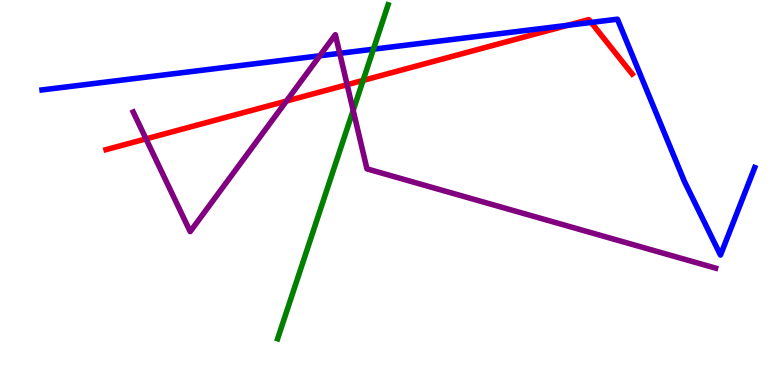[{'lines': ['blue', 'red'], 'intersections': [{'x': 7.32, 'y': 9.34}, {'x': 7.63, 'y': 9.42}]}, {'lines': ['green', 'red'], 'intersections': [{'x': 4.69, 'y': 7.91}]}, {'lines': ['purple', 'red'], 'intersections': [{'x': 1.88, 'y': 6.39}, {'x': 3.7, 'y': 7.38}, {'x': 4.48, 'y': 7.8}]}, {'lines': ['blue', 'green'], 'intersections': [{'x': 4.82, 'y': 8.72}]}, {'lines': ['blue', 'purple'], 'intersections': [{'x': 4.13, 'y': 8.55}, {'x': 4.38, 'y': 8.61}]}, {'lines': ['green', 'purple'], 'intersections': [{'x': 4.56, 'y': 7.13}]}]